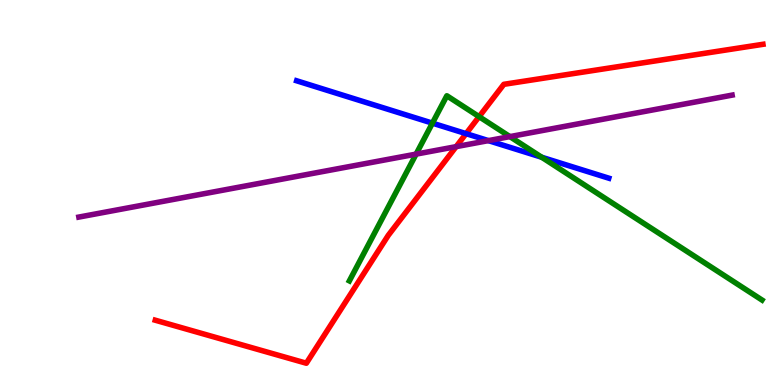[{'lines': ['blue', 'red'], 'intersections': [{'x': 6.01, 'y': 6.53}]}, {'lines': ['green', 'red'], 'intersections': [{'x': 6.18, 'y': 6.97}]}, {'lines': ['purple', 'red'], 'intersections': [{'x': 5.89, 'y': 6.19}]}, {'lines': ['blue', 'green'], 'intersections': [{'x': 5.58, 'y': 6.8}, {'x': 6.99, 'y': 5.92}]}, {'lines': ['blue', 'purple'], 'intersections': [{'x': 6.3, 'y': 6.35}]}, {'lines': ['green', 'purple'], 'intersections': [{'x': 5.37, 'y': 6.0}, {'x': 6.58, 'y': 6.45}]}]